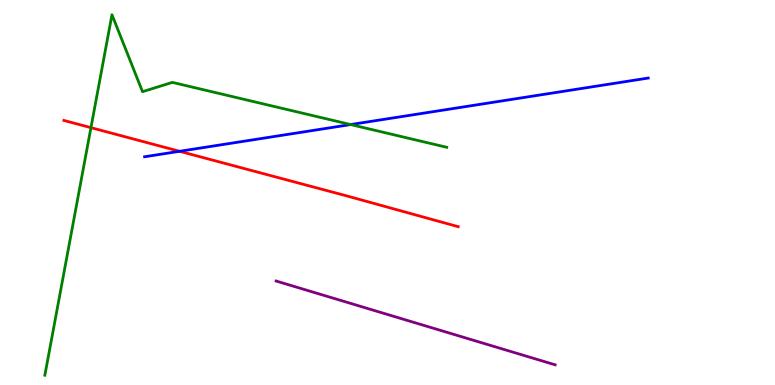[{'lines': ['blue', 'red'], 'intersections': [{'x': 2.32, 'y': 6.07}]}, {'lines': ['green', 'red'], 'intersections': [{'x': 1.17, 'y': 6.68}]}, {'lines': ['purple', 'red'], 'intersections': []}, {'lines': ['blue', 'green'], 'intersections': [{'x': 4.52, 'y': 6.76}]}, {'lines': ['blue', 'purple'], 'intersections': []}, {'lines': ['green', 'purple'], 'intersections': []}]